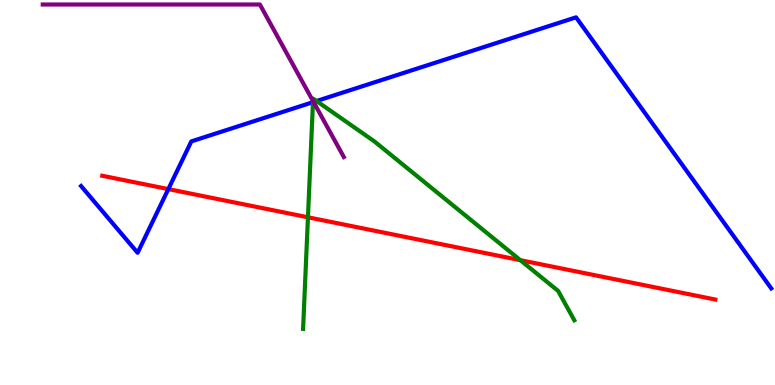[{'lines': ['blue', 'red'], 'intersections': [{'x': 2.17, 'y': 5.09}]}, {'lines': ['green', 'red'], 'intersections': [{'x': 3.97, 'y': 4.36}, {'x': 6.71, 'y': 3.24}]}, {'lines': ['purple', 'red'], 'intersections': []}, {'lines': ['blue', 'green'], 'intersections': [{'x': 4.04, 'y': 7.35}, {'x': 4.08, 'y': 7.38}]}, {'lines': ['blue', 'purple'], 'intersections': [{'x': 4.05, 'y': 7.35}]}, {'lines': ['green', 'purple'], 'intersections': [{'x': 4.04, 'y': 7.38}]}]